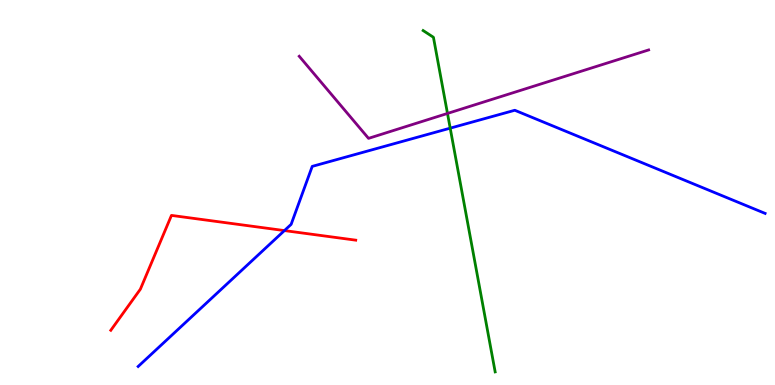[{'lines': ['blue', 'red'], 'intersections': [{'x': 3.67, 'y': 4.01}]}, {'lines': ['green', 'red'], 'intersections': []}, {'lines': ['purple', 'red'], 'intersections': []}, {'lines': ['blue', 'green'], 'intersections': [{'x': 5.81, 'y': 6.67}]}, {'lines': ['blue', 'purple'], 'intersections': []}, {'lines': ['green', 'purple'], 'intersections': [{'x': 5.77, 'y': 7.05}]}]